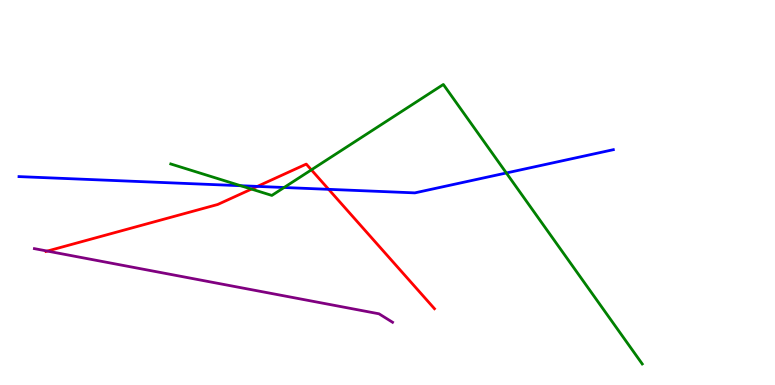[{'lines': ['blue', 'red'], 'intersections': [{'x': 3.32, 'y': 5.16}, {'x': 4.24, 'y': 5.08}]}, {'lines': ['green', 'red'], 'intersections': [{'x': 3.24, 'y': 5.09}, {'x': 4.02, 'y': 5.59}]}, {'lines': ['purple', 'red'], 'intersections': [{'x': 0.61, 'y': 3.48}]}, {'lines': ['blue', 'green'], 'intersections': [{'x': 3.11, 'y': 5.18}, {'x': 3.67, 'y': 5.13}, {'x': 6.53, 'y': 5.51}]}, {'lines': ['blue', 'purple'], 'intersections': []}, {'lines': ['green', 'purple'], 'intersections': []}]